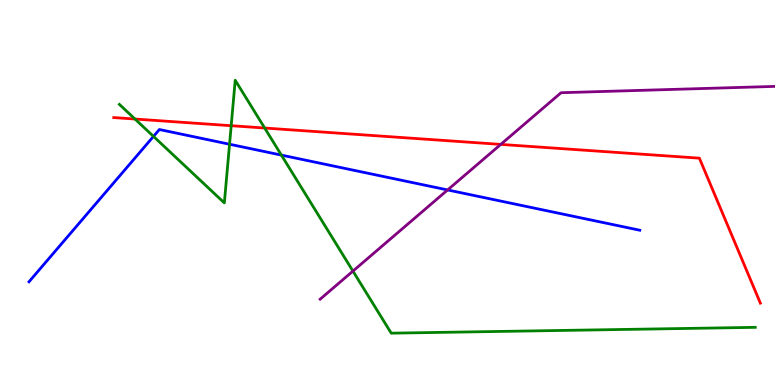[{'lines': ['blue', 'red'], 'intersections': []}, {'lines': ['green', 'red'], 'intersections': [{'x': 1.74, 'y': 6.91}, {'x': 2.98, 'y': 6.73}, {'x': 3.42, 'y': 6.67}]}, {'lines': ['purple', 'red'], 'intersections': [{'x': 6.46, 'y': 6.25}]}, {'lines': ['blue', 'green'], 'intersections': [{'x': 1.98, 'y': 6.46}, {'x': 2.96, 'y': 6.25}, {'x': 3.63, 'y': 5.97}]}, {'lines': ['blue', 'purple'], 'intersections': [{'x': 5.78, 'y': 5.07}]}, {'lines': ['green', 'purple'], 'intersections': [{'x': 4.55, 'y': 2.96}]}]